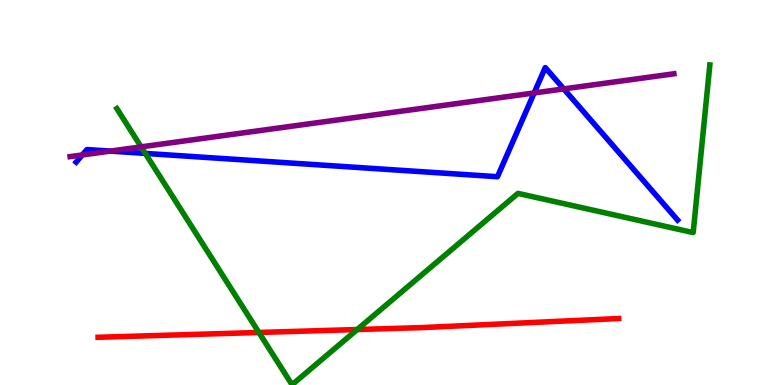[{'lines': ['blue', 'red'], 'intersections': []}, {'lines': ['green', 'red'], 'intersections': [{'x': 3.34, 'y': 1.36}, {'x': 4.61, 'y': 1.44}]}, {'lines': ['purple', 'red'], 'intersections': []}, {'lines': ['blue', 'green'], 'intersections': [{'x': 1.87, 'y': 6.02}]}, {'lines': ['blue', 'purple'], 'intersections': [{'x': 1.06, 'y': 5.98}, {'x': 1.42, 'y': 6.08}, {'x': 6.89, 'y': 7.59}, {'x': 7.27, 'y': 7.69}]}, {'lines': ['green', 'purple'], 'intersections': [{'x': 1.82, 'y': 6.19}]}]